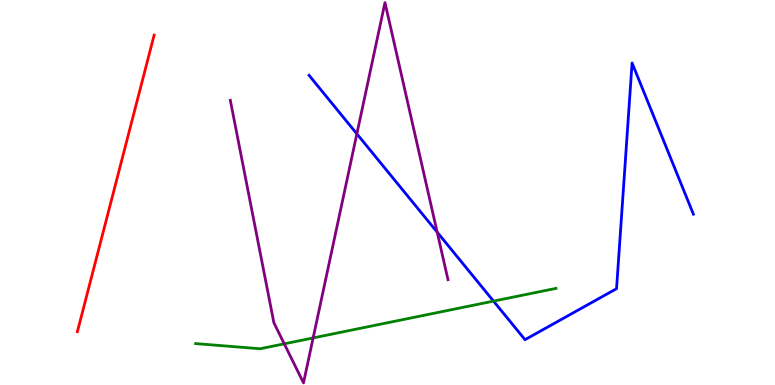[{'lines': ['blue', 'red'], 'intersections': []}, {'lines': ['green', 'red'], 'intersections': []}, {'lines': ['purple', 'red'], 'intersections': []}, {'lines': ['blue', 'green'], 'intersections': [{'x': 6.37, 'y': 2.18}]}, {'lines': ['blue', 'purple'], 'intersections': [{'x': 4.6, 'y': 6.52}, {'x': 5.64, 'y': 3.97}]}, {'lines': ['green', 'purple'], 'intersections': [{'x': 3.67, 'y': 1.07}, {'x': 4.04, 'y': 1.22}]}]